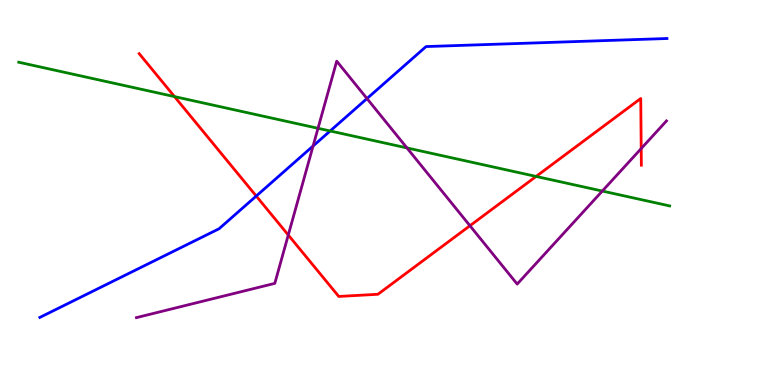[{'lines': ['blue', 'red'], 'intersections': [{'x': 3.31, 'y': 4.91}]}, {'lines': ['green', 'red'], 'intersections': [{'x': 2.25, 'y': 7.49}, {'x': 6.92, 'y': 5.42}]}, {'lines': ['purple', 'red'], 'intersections': [{'x': 3.72, 'y': 3.9}, {'x': 6.06, 'y': 4.14}, {'x': 8.27, 'y': 6.14}]}, {'lines': ['blue', 'green'], 'intersections': [{'x': 4.26, 'y': 6.6}]}, {'lines': ['blue', 'purple'], 'intersections': [{'x': 4.04, 'y': 6.21}, {'x': 4.74, 'y': 7.44}]}, {'lines': ['green', 'purple'], 'intersections': [{'x': 4.1, 'y': 6.67}, {'x': 5.25, 'y': 6.16}, {'x': 7.77, 'y': 5.04}]}]